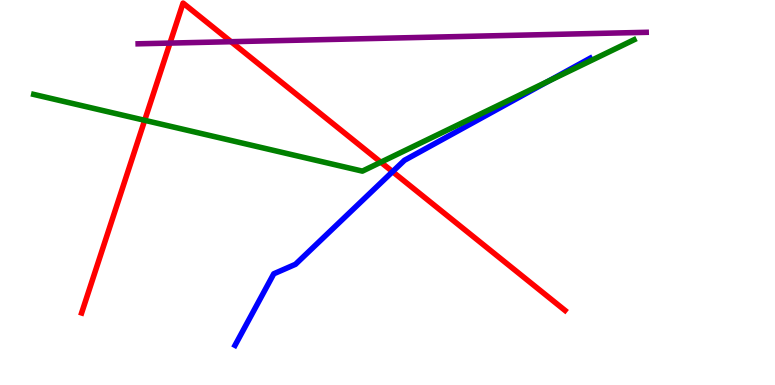[{'lines': ['blue', 'red'], 'intersections': [{'x': 5.07, 'y': 5.54}]}, {'lines': ['green', 'red'], 'intersections': [{'x': 1.87, 'y': 6.87}, {'x': 4.91, 'y': 5.79}]}, {'lines': ['purple', 'red'], 'intersections': [{'x': 2.19, 'y': 8.88}, {'x': 2.98, 'y': 8.92}]}, {'lines': ['blue', 'green'], 'intersections': [{'x': 7.08, 'y': 7.89}]}, {'lines': ['blue', 'purple'], 'intersections': []}, {'lines': ['green', 'purple'], 'intersections': []}]